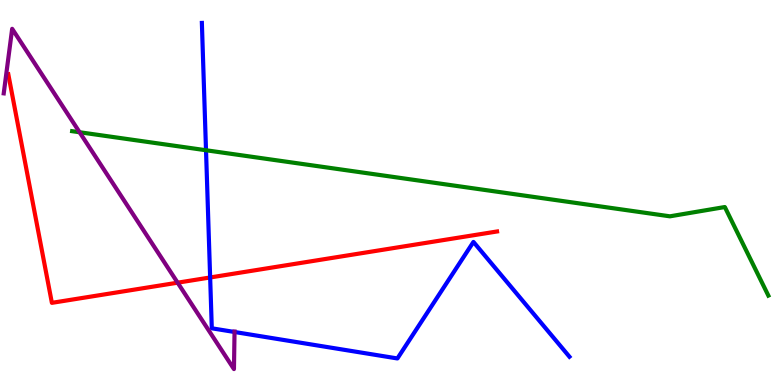[{'lines': ['blue', 'red'], 'intersections': [{'x': 2.71, 'y': 2.79}]}, {'lines': ['green', 'red'], 'intersections': []}, {'lines': ['purple', 'red'], 'intersections': [{'x': 2.29, 'y': 2.66}]}, {'lines': ['blue', 'green'], 'intersections': [{'x': 2.66, 'y': 6.1}]}, {'lines': ['blue', 'purple'], 'intersections': [{'x': 3.03, 'y': 1.38}]}, {'lines': ['green', 'purple'], 'intersections': [{'x': 1.03, 'y': 6.57}]}]